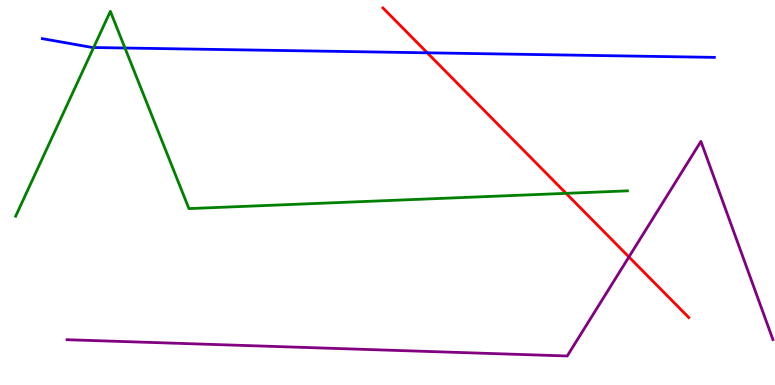[{'lines': ['blue', 'red'], 'intersections': [{'x': 5.51, 'y': 8.63}]}, {'lines': ['green', 'red'], 'intersections': [{'x': 7.3, 'y': 4.98}]}, {'lines': ['purple', 'red'], 'intersections': [{'x': 8.12, 'y': 3.33}]}, {'lines': ['blue', 'green'], 'intersections': [{'x': 1.21, 'y': 8.77}, {'x': 1.61, 'y': 8.75}]}, {'lines': ['blue', 'purple'], 'intersections': []}, {'lines': ['green', 'purple'], 'intersections': []}]